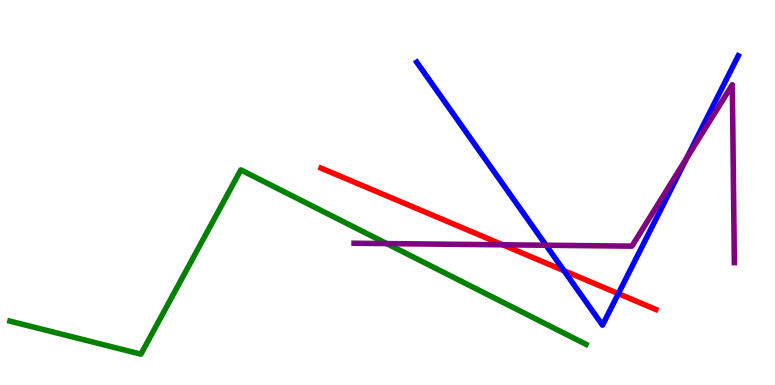[{'lines': ['blue', 'red'], 'intersections': [{'x': 7.28, 'y': 2.97}, {'x': 7.98, 'y': 2.37}]}, {'lines': ['green', 'red'], 'intersections': []}, {'lines': ['purple', 'red'], 'intersections': [{'x': 6.49, 'y': 3.64}]}, {'lines': ['blue', 'green'], 'intersections': []}, {'lines': ['blue', 'purple'], 'intersections': [{'x': 7.05, 'y': 3.63}, {'x': 8.86, 'y': 5.9}]}, {'lines': ['green', 'purple'], 'intersections': [{'x': 4.99, 'y': 3.67}]}]